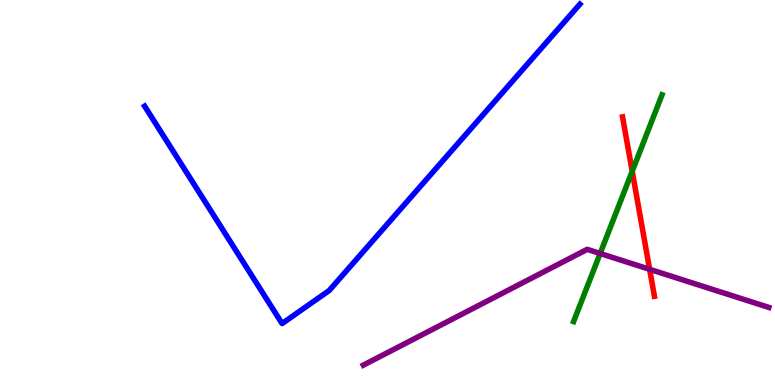[{'lines': ['blue', 'red'], 'intersections': []}, {'lines': ['green', 'red'], 'intersections': [{'x': 8.16, 'y': 5.55}]}, {'lines': ['purple', 'red'], 'intersections': [{'x': 8.38, 'y': 3.01}]}, {'lines': ['blue', 'green'], 'intersections': []}, {'lines': ['blue', 'purple'], 'intersections': []}, {'lines': ['green', 'purple'], 'intersections': [{'x': 7.74, 'y': 3.42}]}]